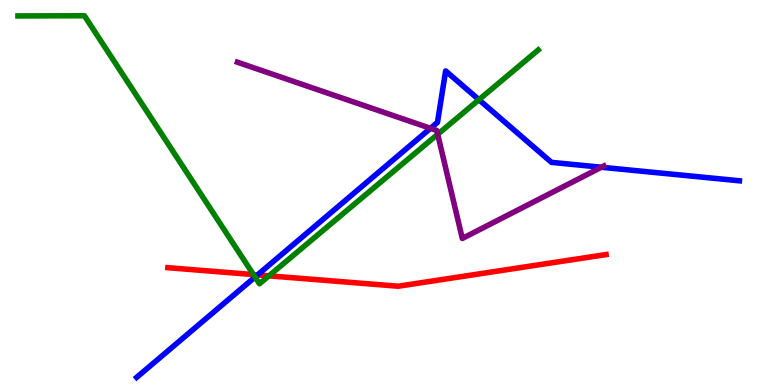[{'lines': ['blue', 'red'], 'intersections': [{'x': 3.32, 'y': 2.86}]}, {'lines': ['green', 'red'], 'intersections': [{'x': 3.27, 'y': 2.87}, {'x': 3.47, 'y': 2.84}]}, {'lines': ['purple', 'red'], 'intersections': []}, {'lines': ['blue', 'green'], 'intersections': [{'x': 3.29, 'y': 2.8}, {'x': 6.18, 'y': 7.41}]}, {'lines': ['blue', 'purple'], 'intersections': [{'x': 5.55, 'y': 6.67}, {'x': 7.76, 'y': 5.66}]}, {'lines': ['green', 'purple'], 'intersections': [{'x': 5.65, 'y': 6.51}]}]